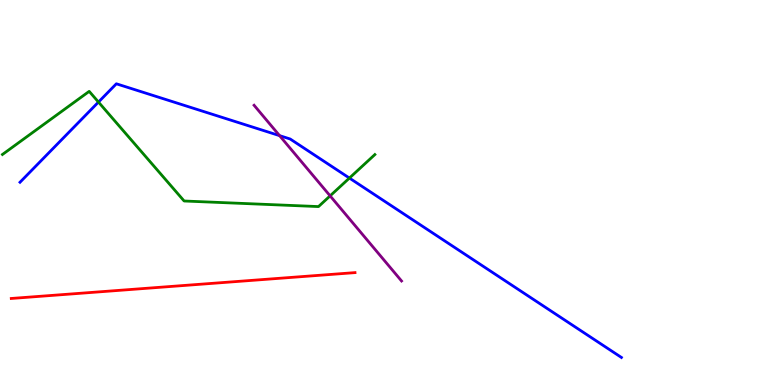[{'lines': ['blue', 'red'], 'intersections': []}, {'lines': ['green', 'red'], 'intersections': []}, {'lines': ['purple', 'red'], 'intersections': []}, {'lines': ['blue', 'green'], 'intersections': [{'x': 1.27, 'y': 7.35}, {'x': 4.51, 'y': 5.38}]}, {'lines': ['blue', 'purple'], 'intersections': [{'x': 3.61, 'y': 6.48}]}, {'lines': ['green', 'purple'], 'intersections': [{'x': 4.26, 'y': 4.91}]}]